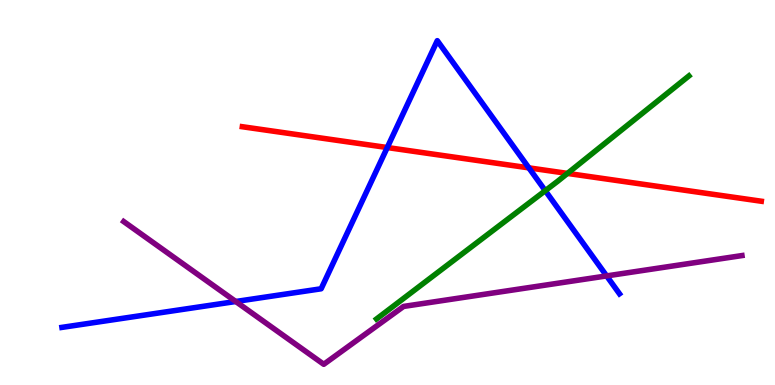[{'lines': ['blue', 'red'], 'intersections': [{'x': 5.0, 'y': 6.17}, {'x': 6.82, 'y': 5.64}]}, {'lines': ['green', 'red'], 'intersections': [{'x': 7.32, 'y': 5.5}]}, {'lines': ['purple', 'red'], 'intersections': []}, {'lines': ['blue', 'green'], 'intersections': [{'x': 7.04, 'y': 5.05}]}, {'lines': ['blue', 'purple'], 'intersections': [{'x': 3.04, 'y': 2.17}, {'x': 7.83, 'y': 2.83}]}, {'lines': ['green', 'purple'], 'intersections': []}]